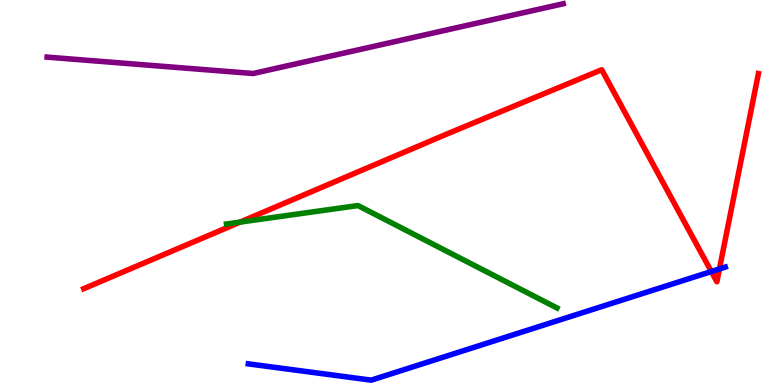[{'lines': ['blue', 'red'], 'intersections': [{'x': 9.18, 'y': 2.95}, {'x': 9.28, 'y': 3.01}]}, {'lines': ['green', 'red'], 'intersections': [{'x': 3.1, 'y': 4.23}]}, {'lines': ['purple', 'red'], 'intersections': []}, {'lines': ['blue', 'green'], 'intersections': []}, {'lines': ['blue', 'purple'], 'intersections': []}, {'lines': ['green', 'purple'], 'intersections': []}]